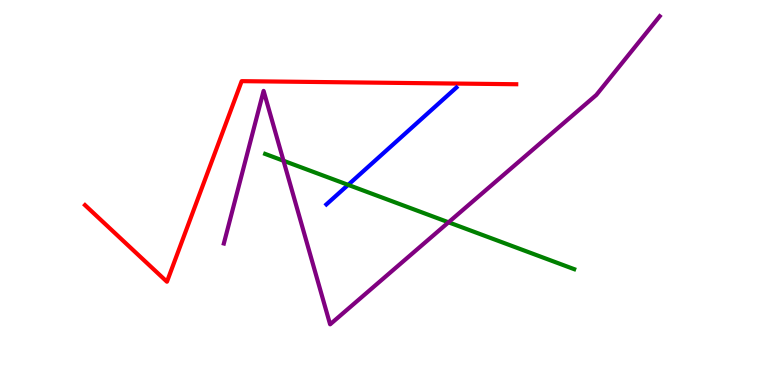[{'lines': ['blue', 'red'], 'intersections': []}, {'lines': ['green', 'red'], 'intersections': []}, {'lines': ['purple', 'red'], 'intersections': []}, {'lines': ['blue', 'green'], 'intersections': [{'x': 4.49, 'y': 5.2}]}, {'lines': ['blue', 'purple'], 'intersections': []}, {'lines': ['green', 'purple'], 'intersections': [{'x': 3.66, 'y': 5.82}, {'x': 5.79, 'y': 4.23}]}]